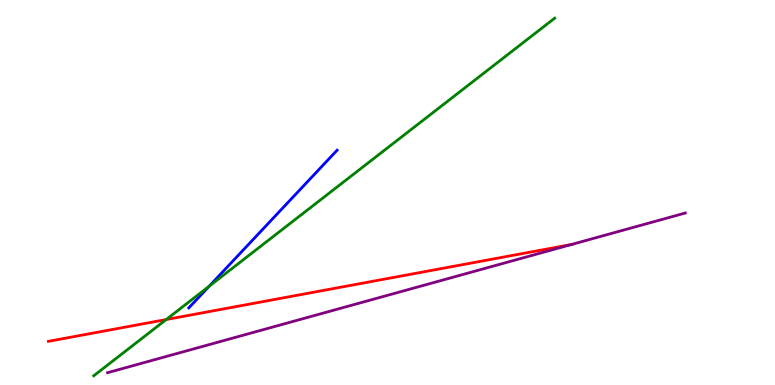[{'lines': ['blue', 'red'], 'intersections': []}, {'lines': ['green', 'red'], 'intersections': [{'x': 2.14, 'y': 1.7}]}, {'lines': ['purple', 'red'], 'intersections': [{'x': 7.37, 'y': 3.65}]}, {'lines': ['blue', 'green'], 'intersections': [{'x': 2.7, 'y': 2.57}]}, {'lines': ['blue', 'purple'], 'intersections': []}, {'lines': ['green', 'purple'], 'intersections': []}]